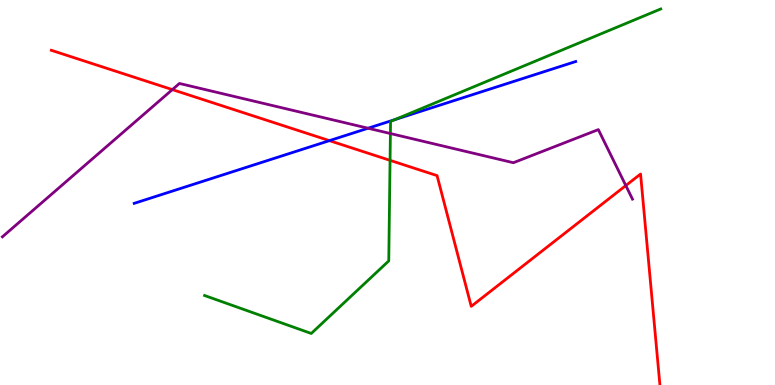[{'lines': ['blue', 'red'], 'intersections': [{'x': 4.25, 'y': 6.35}]}, {'lines': ['green', 'red'], 'intersections': [{'x': 5.03, 'y': 5.84}]}, {'lines': ['purple', 'red'], 'intersections': [{'x': 2.22, 'y': 7.67}, {'x': 8.08, 'y': 5.18}]}, {'lines': ['blue', 'green'], 'intersections': [{'x': 5.1, 'y': 6.89}]}, {'lines': ['blue', 'purple'], 'intersections': [{'x': 4.75, 'y': 6.67}]}, {'lines': ['green', 'purple'], 'intersections': [{'x': 5.04, 'y': 6.53}]}]